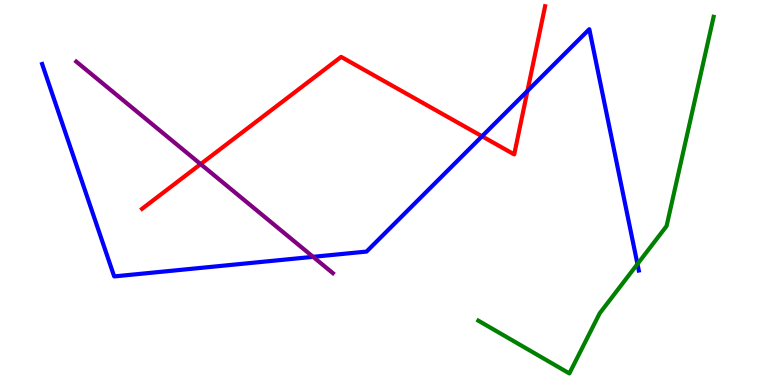[{'lines': ['blue', 'red'], 'intersections': [{'x': 6.22, 'y': 6.46}, {'x': 6.81, 'y': 7.64}]}, {'lines': ['green', 'red'], 'intersections': []}, {'lines': ['purple', 'red'], 'intersections': [{'x': 2.59, 'y': 5.74}]}, {'lines': ['blue', 'green'], 'intersections': [{'x': 8.23, 'y': 3.14}]}, {'lines': ['blue', 'purple'], 'intersections': [{'x': 4.04, 'y': 3.33}]}, {'lines': ['green', 'purple'], 'intersections': []}]